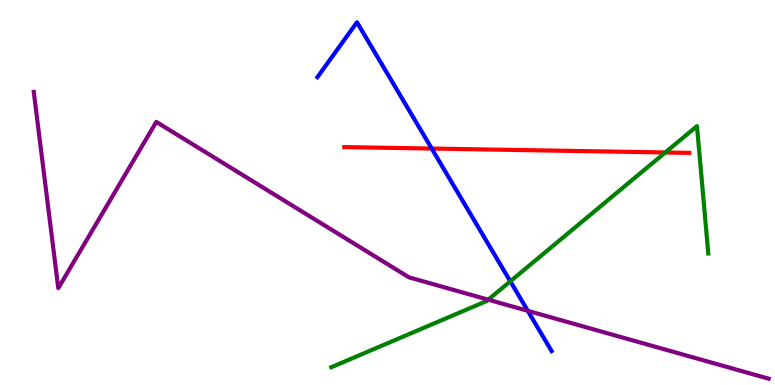[{'lines': ['blue', 'red'], 'intersections': [{'x': 5.57, 'y': 6.14}]}, {'lines': ['green', 'red'], 'intersections': [{'x': 8.58, 'y': 6.04}]}, {'lines': ['purple', 'red'], 'intersections': []}, {'lines': ['blue', 'green'], 'intersections': [{'x': 6.58, 'y': 2.69}]}, {'lines': ['blue', 'purple'], 'intersections': [{'x': 6.81, 'y': 1.93}]}, {'lines': ['green', 'purple'], 'intersections': [{'x': 6.3, 'y': 2.22}]}]